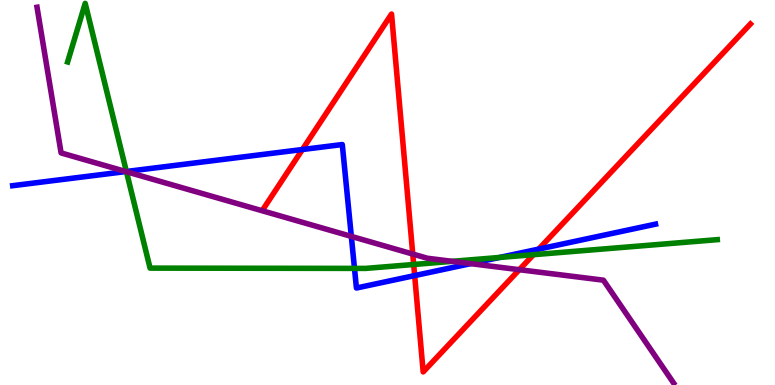[{'lines': ['blue', 'red'], 'intersections': [{'x': 3.9, 'y': 6.12}, {'x': 5.35, 'y': 2.84}, {'x': 6.95, 'y': 3.53}]}, {'lines': ['green', 'red'], 'intersections': [{'x': 5.34, 'y': 3.13}, {'x': 6.88, 'y': 3.38}]}, {'lines': ['purple', 'red'], 'intersections': [{'x': 5.33, 'y': 3.4}, {'x': 6.7, 'y': 2.99}]}, {'lines': ['blue', 'green'], 'intersections': [{'x': 1.63, 'y': 5.55}, {'x': 4.57, 'y': 3.03}, {'x': 6.45, 'y': 3.31}]}, {'lines': ['blue', 'purple'], 'intersections': [{'x': 1.62, 'y': 5.54}, {'x': 4.53, 'y': 3.86}, {'x': 6.07, 'y': 3.15}]}, {'lines': ['green', 'purple'], 'intersections': [{'x': 1.63, 'y': 5.54}, {'x': 5.83, 'y': 3.21}]}]